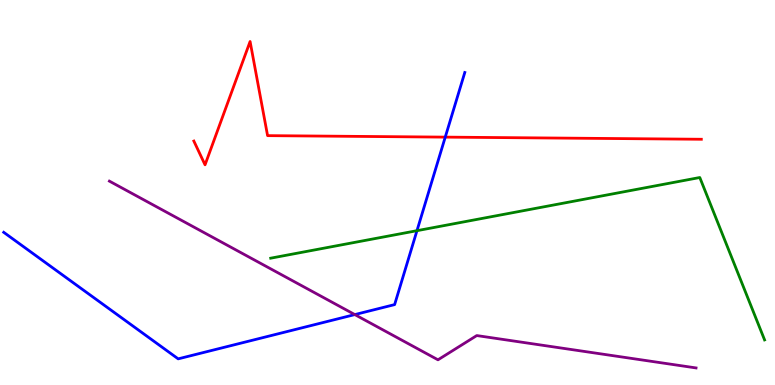[{'lines': ['blue', 'red'], 'intersections': [{'x': 5.75, 'y': 6.44}]}, {'lines': ['green', 'red'], 'intersections': []}, {'lines': ['purple', 'red'], 'intersections': []}, {'lines': ['blue', 'green'], 'intersections': [{'x': 5.38, 'y': 4.01}]}, {'lines': ['blue', 'purple'], 'intersections': [{'x': 4.58, 'y': 1.83}]}, {'lines': ['green', 'purple'], 'intersections': []}]